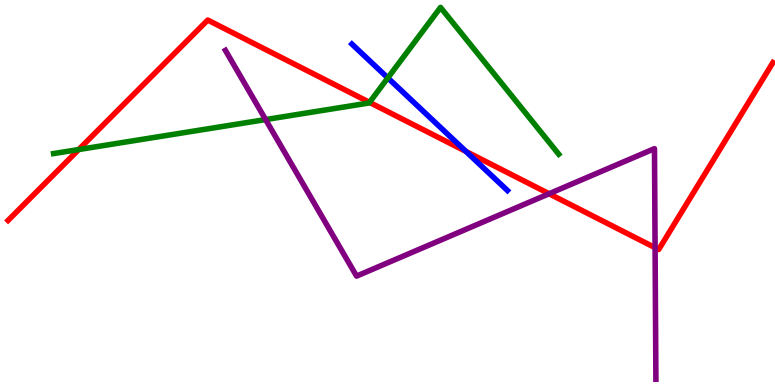[{'lines': ['blue', 'red'], 'intersections': [{'x': 6.01, 'y': 6.07}]}, {'lines': ['green', 'red'], 'intersections': [{'x': 1.02, 'y': 6.12}, {'x': 4.77, 'y': 7.34}]}, {'lines': ['purple', 'red'], 'intersections': [{'x': 7.08, 'y': 4.97}, {'x': 8.45, 'y': 3.57}]}, {'lines': ['blue', 'green'], 'intersections': [{'x': 5.0, 'y': 7.98}]}, {'lines': ['blue', 'purple'], 'intersections': []}, {'lines': ['green', 'purple'], 'intersections': [{'x': 3.43, 'y': 6.89}]}]